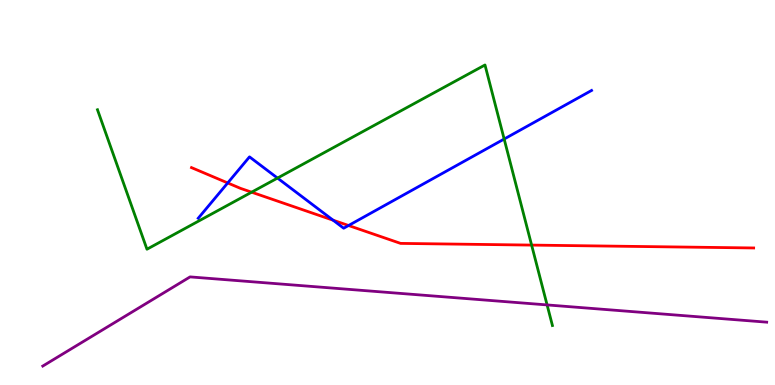[{'lines': ['blue', 'red'], 'intersections': [{'x': 2.94, 'y': 5.25}, {'x': 4.3, 'y': 4.28}, {'x': 4.5, 'y': 4.14}]}, {'lines': ['green', 'red'], 'intersections': [{'x': 3.25, 'y': 5.01}, {'x': 6.86, 'y': 3.63}]}, {'lines': ['purple', 'red'], 'intersections': []}, {'lines': ['blue', 'green'], 'intersections': [{'x': 3.58, 'y': 5.37}, {'x': 6.51, 'y': 6.39}]}, {'lines': ['blue', 'purple'], 'intersections': []}, {'lines': ['green', 'purple'], 'intersections': [{'x': 7.06, 'y': 2.08}]}]